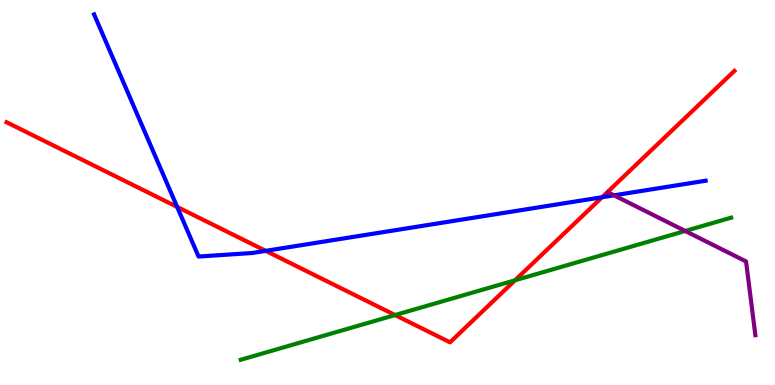[{'lines': ['blue', 'red'], 'intersections': [{'x': 2.29, 'y': 4.63}, {'x': 3.43, 'y': 3.48}, {'x': 7.77, 'y': 4.88}]}, {'lines': ['green', 'red'], 'intersections': [{'x': 5.1, 'y': 1.82}, {'x': 6.65, 'y': 2.72}]}, {'lines': ['purple', 'red'], 'intersections': []}, {'lines': ['blue', 'green'], 'intersections': []}, {'lines': ['blue', 'purple'], 'intersections': [{'x': 7.92, 'y': 4.93}]}, {'lines': ['green', 'purple'], 'intersections': [{'x': 8.84, 'y': 4.0}]}]